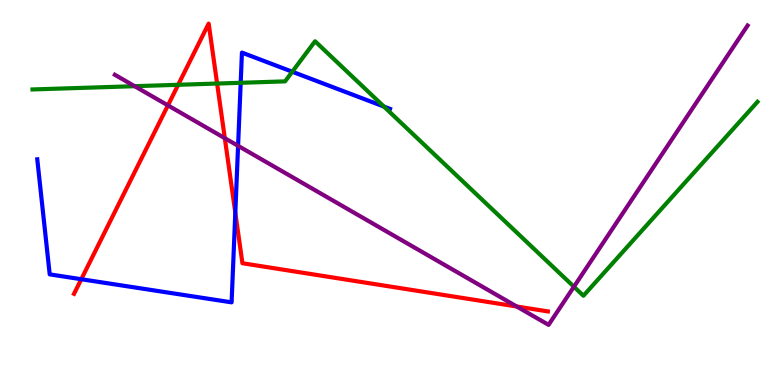[{'lines': ['blue', 'red'], 'intersections': [{'x': 1.05, 'y': 2.75}, {'x': 3.04, 'y': 4.47}]}, {'lines': ['green', 'red'], 'intersections': [{'x': 2.3, 'y': 7.8}, {'x': 2.8, 'y': 7.83}]}, {'lines': ['purple', 'red'], 'intersections': [{'x': 2.17, 'y': 7.26}, {'x': 2.9, 'y': 6.41}, {'x': 6.67, 'y': 2.04}]}, {'lines': ['blue', 'green'], 'intersections': [{'x': 3.11, 'y': 7.85}, {'x': 3.77, 'y': 8.14}, {'x': 4.95, 'y': 7.23}]}, {'lines': ['blue', 'purple'], 'intersections': [{'x': 3.07, 'y': 6.21}]}, {'lines': ['green', 'purple'], 'intersections': [{'x': 1.74, 'y': 7.76}, {'x': 7.41, 'y': 2.55}]}]